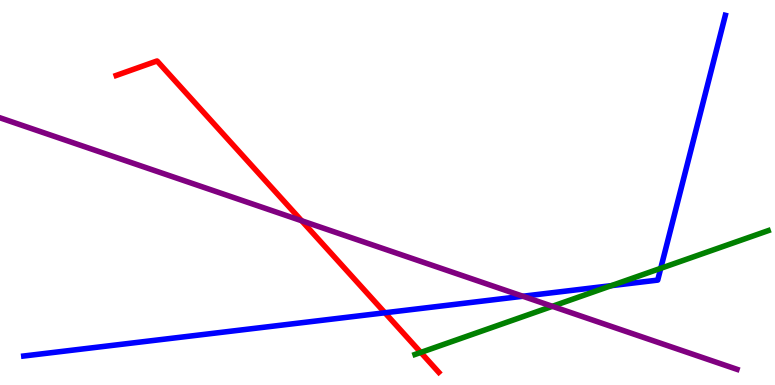[{'lines': ['blue', 'red'], 'intersections': [{'x': 4.97, 'y': 1.88}]}, {'lines': ['green', 'red'], 'intersections': [{'x': 5.43, 'y': 0.846}]}, {'lines': ['purple', 'red'], 'intersections': [{'x': 3.89, 'y': 4.27}]}, {'lines': ['blue', 'green'], 'intersections': [{'x': 7.89, 'y': 2.58}, {'x': 8.53, 'y': 3.03}]}, {'lines': ['blue', 'purple'], 'intersections': [{'x': 6.75, 'y': 2.31}]}, {'lines': ['green', 'purple'], 'intersections': [{'x': 7.13, 'y': 2.04}]}]